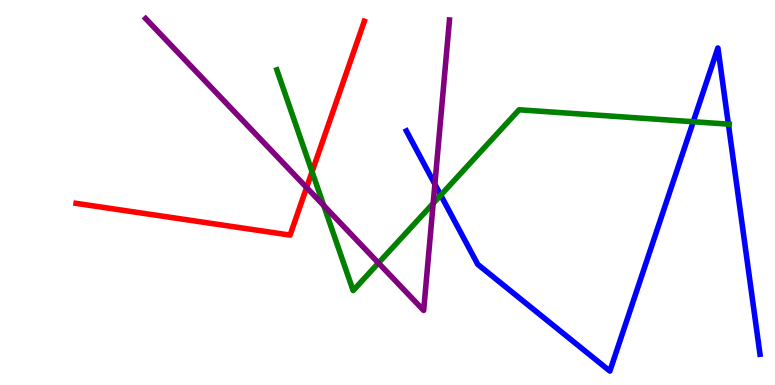[{'lines': ['blue', 'red'], 'intersections': []}, {'lines': ['green', 'red'], 'intersections': [{'x': 4.03, 'y': 5.54}]}, {'lines': ['purple', 'red'], 'intersections': [{'x': 3.96, 'y': 5.13}]}, {'lines': ['blue', 'green'], 'intersections': [{'x': 5.69, 'y': 4.93}, {'x': 8.95, 'y': 6.84}, {'x': 9.4, 'y': 6.78}]}, {'lines': ['blue', 'purple'], 'intersections': [{'x': 5.61, 'y': 5.22}]}, {'lines': ['green', 'purple'], 'intersections': [{'x': 4.18, 'y': 4.66}, {'x': 4.88, 'y': 3.17}, {'x': 5.59, 'y': 4.72}]}]